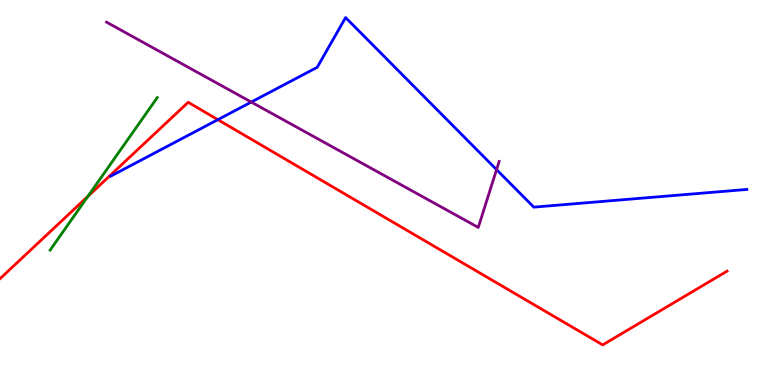[{'lines': ['blue', 'red'], 'intersections': [{'x': 2.81, 'y': 6.89}]}, {'lines': ['green', 'red'], 'intersections': [{'x': 1.13, 'y': 4.9}]}, {'lines': ['purple', 'red'], 'intersections': []}, {'lines': ['blue', 'green'], 'intersections': []}, {'lines': ['blue', 'purple'], 'intersections': [{'x': 3.24, 'y': 7.35}, {'x': 6.41, 'y': 5.59}]}, {'lines': ['green', 'purple'], 'intersections': []}]